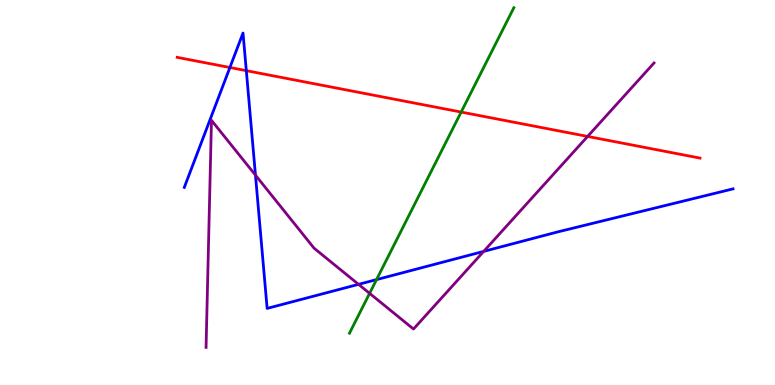[{'lines': ['blue', 'red'], 'intersections': [{'x': 2.97, 'y': 8.25}, {'x': 3.18, 'y': 8.16}]}, {'lines': ['green', 'red'], 'intersections': [{'x': 5.95, 'y': 7.09}]}, {'lines': ['purple', 'red'], 'intersections': [{'x': 7.58, 'y': 6.46}]}, {'lines': ['blue', 'green'], 'intersections': [{'x': 4.86, 'y': 2.74}]}, {'lines': ['blue', 'purple'], 'intersections': [{'x': 3.3, 'y': 5.45}, {'x': 4.63, 'y': 2.61}, {'x': 6.24, 'y': 3.47}]}, {'lines': ['green', 'purple'], 'intersections': [{'x': 4.77, 'y': 2.38}]}]